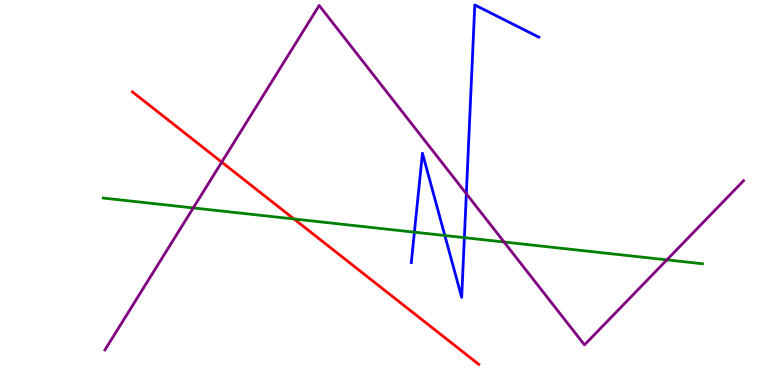[{'lines': ['blue', 'red'], 'intersections': []}, {'lines': ['green', 'red'], 'intersections': [{'x': 3.79, 'y': 4.31}]}, {'lines': ['purple', 'red'], 'intersections': [{'x': 2.86, 'y': 5.79}]}, {'lines': ['blue', 'green'], 'intersections': [{'x': 5.35, 'y': 3.97}, {'x': 5.74, 'y': 3.88}, {'x': 5.99, 'y': 3.83}]}, {'lines': ['blue', 'purple'], 'intersections': [{'x': 6.02, 'y': 4.97}]}, {'lines': ['green', 'purple'], 'intersections': [{'x': 2.49, 'y': 4.6}, {'x': 6.5, 'y': 3.71}, {'x': 8.6, 'y': 3.25}]}]